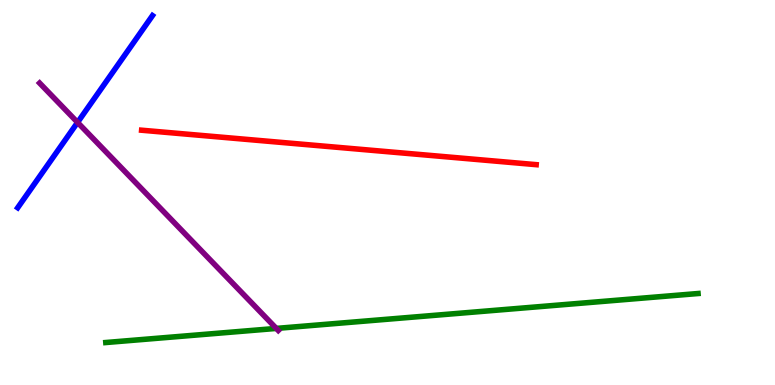[{'lines': ['blue', 'red'], 'intersections': []}, {'lines': ['green', 'red'], 'intersections': []}, {'lines': ['purple', 'red'], 'intersections': []}, {'lines': ['blue', 'green'], 'intersections': []}, {'lines': ['blue', 'purple'], 'intersections': [{'x': 1.0, 'y': 6.82}]}, {'lines': ['green', 'purple'], 'intersections': [{'x': 3.57, 'y': 1.47}]}]